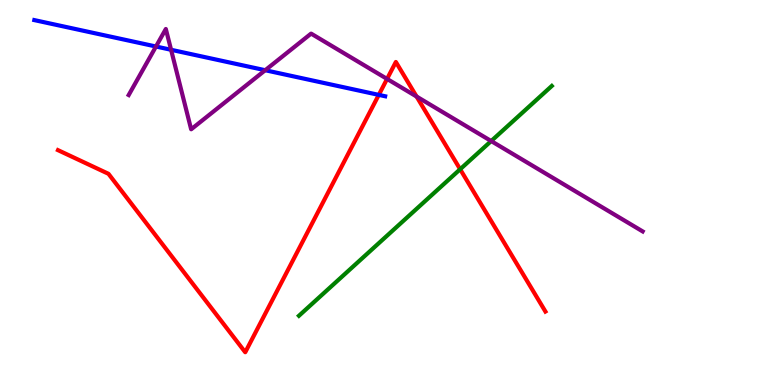[{'lines': ['blue', 'red'], 'intersections': [{'x': 4.89, 'y': 7.54}]}, {'lines': ['green', 'red'], 'intersections': [{'x': 5.94, 'y': 5.6}]}, {'lines': ['purple', 'red'], 'intersections': [{'x': 4.99, 'y': 7.95}, {'x': 5.38, 'y': 7.49}]}, {'lines': ['blue', 'green'], 'intersections': []}, {'lines': ['blue', 'purple'], 'intersections': [{'x': 2.01, 'y': 8.79}, {'x': 2.21, 'y': 8.71}, {'x': 3.42, 'y': 8.18}]}, {'lines': ['green', 'purple'], 'intersections': [{'x': 6.34, 'y': 6.34}]}]